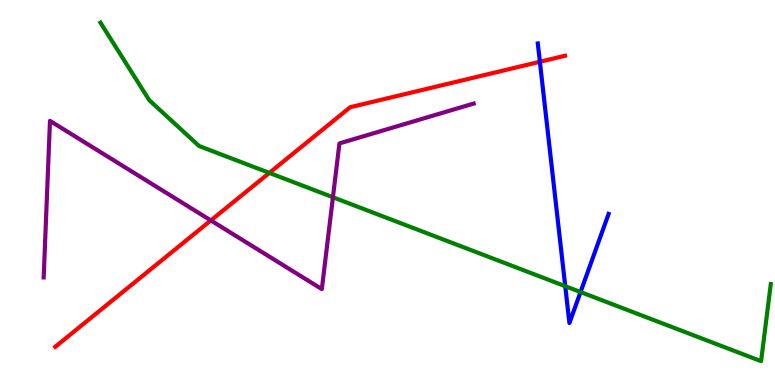[{'lines': ['blue', 'red'], 'intersections': [{'x': 6.97, 'y': 8.4}]}, {'lines': ['green', 'red'], 'intersections': [{'x': 3.48, 'y': 5.51}]}, {'lines': ['purple', 'red'], 'intersections': [{'x': 2.72, 'y': 4.27}]}, {'lines': ['blue', 'green'], 'intersections': [{'x': 7.29, 'y': 2.57}, {'x': 7.49, 'y': 2.41}]}, {'lines': ['blue', 'purple'], 'intersections': []}, {'lines': ['green', 'purple'], 'intersections': [{'x': 4.3, 'y': 4.88}]}]